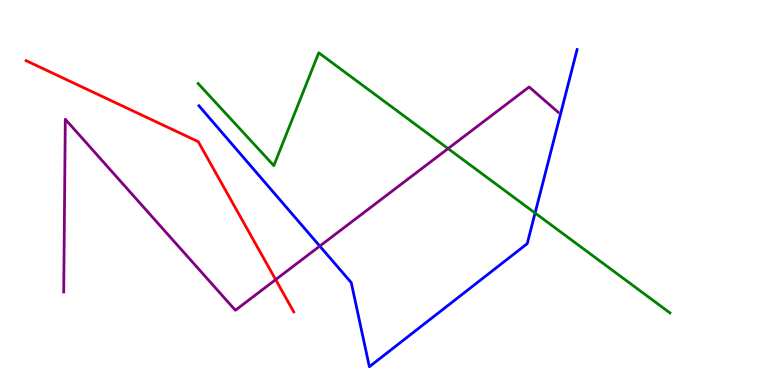[{'lines': ['blue', 'red'], 'intersections': []}, {'lines': ['green', 'red'], 'intersections': []}, {'lines': ['purple', 'red'], 'intersections': [{'x': 3.56, 'y': 2.74}]}, {'lines': ['blue', 'green'], 'intersections': [{'x': 6.9, 'y': 4.47}]}, {'lines': ['blue', 'purple'], 'intersections': [{'x': 4.13, 'y': 3.61}]}, {'lines': ['green', 'purple'], 'intersections': [{'x': 5.78, 'y': 6.14}]}]